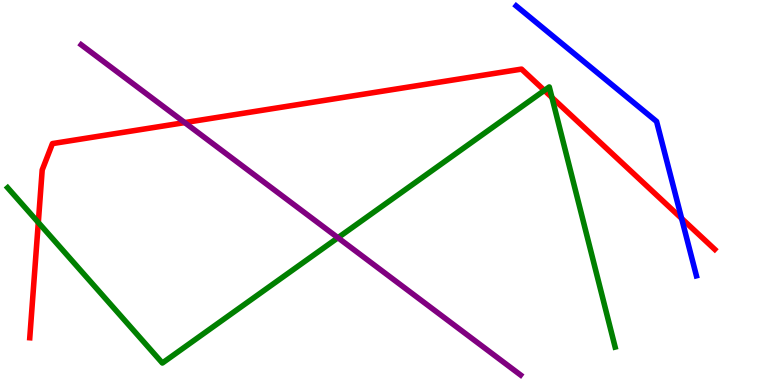[{'lines': ['blue', 'red'], 'intersections': [{'x': 8.79, 'y': 4.33}]}, {'lines': ['green', 'red'], 'intersections': [{'x': 0.494, 'y': 4.22}, {'x': 7.02, 'y': 7.65}, {'x': 7.12, 'y': 7.47}]}, {'lines': ['purple', 'red'], 'intersections': [{'x': 2.38, 'y': 6.82}]}, {'lines': ['blue', 'green'], 'intersections': []}, {'lines': ['blue', 'purple'], 'intersections': []}, {'lines': ['green', 'purple'], 'intersections': [{'x': 4.36, 'y': 3.83}]}]